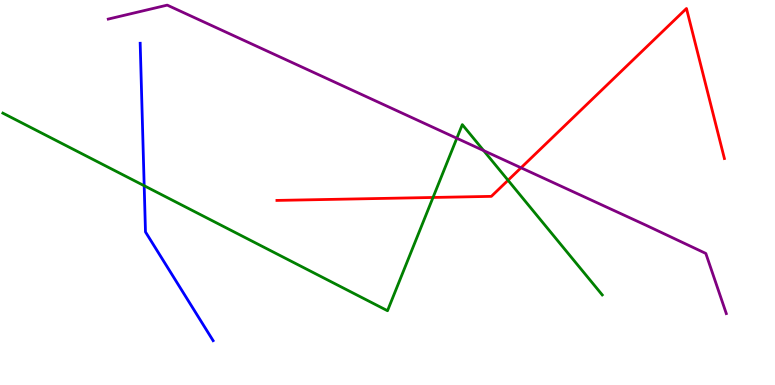[{'lines': ['blue', 'red'], 'intersections': []}, {'lines': ['green', 'red'], 'intersections': [{'x': 5.59, 'y': 4.87}, {'x': 6.56, 'y': 5.32}]}, {'lines': ['purple', 'red'], 'intersections': [{'x': 6.72, 'y': 5.64}]}, {'lines': ['blue', 'green'], 'intersections': [{'x': 1.86, 'y': 5.18}]}, {'lines': ['blue', 'purple'], 'intersections': []}, {'lines': ['green', 'purple'], 'intersections': [{'x': 5.89, 'y': 6.41}, {'x': 6.24, 'y': 6.09}]}]